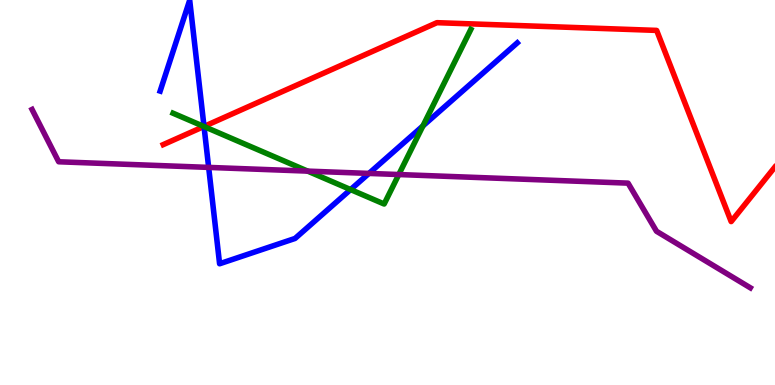[{'lines': ['blue', 'red'], 'intersections': [{'x': 2.63, 'y': 6.72}]}, {'lines': ['green', 'red'], 'intersections': [{'x': 2.63, 'y': 6.71}]}, {'lines': ['purple', 'red'], 'intersections': []}, {'lines': ['blue', 'green'], 'intersections': [{'x': 2.63, 'y': 6.71}, {'x': 4.52, 'y': 5.08}, {'x': 5.46, 'y': 6.73}]}, {'lines': ['blue', 'purple'], 'intersections': [{'x': 2.69, 'y': 5.65}, {'x': 4.76, 'y': 5.5}]}, {'lines': ['green', 'purple'], 'intersections': [{'x': 3.97, 'y': 5.56}, {'x': 5.15, 'y': 5.47}]}]